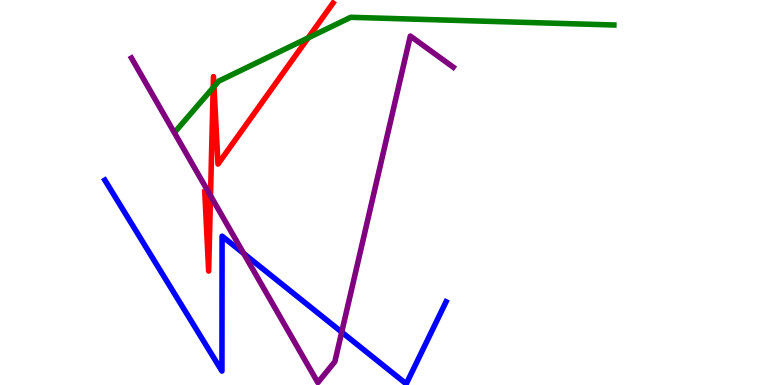[{'lines': ['blue', 'red'], 'intersections': []}, {'lines': ['green', 'red'], 'intersections': [{'x': 2.75, 'y': 7.73}, {'x': 2.76, 'y': 7.75}, {'x': 3.98, 'y': 9.02}]}, {'lines': ['purple', 'red'], 'intersections': [{'x': 2.72, 'y': 4.92}]}, {'lines': ['blue', 'green'], 'intersections': []}, {'lines': ['blue', 'purple'], 'intersections': [{'x': 3.15, 'y': 3.41}, {'x': 4.41, 'y': 1.37}]}, {'lines': ['green', 'purple'], 'intersections': []}]